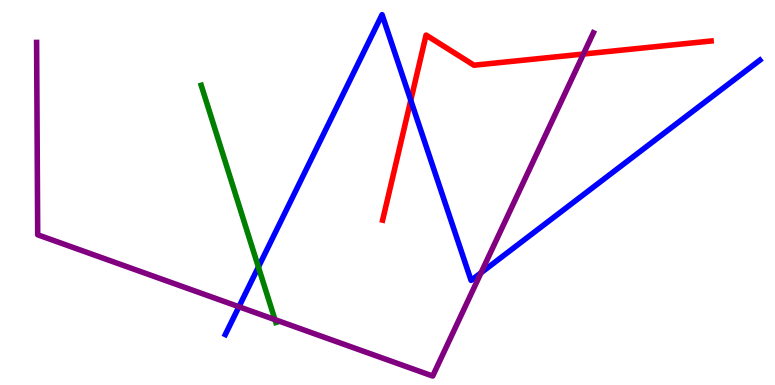[{'lines': ['blue', 'red'], 'intersections': [{'x': 5.3, 'y': 7.39}]}, {'lines': ['green', 'red'], 'intersections': []}, {'lines': ['purple', 'red'], 'intersections': [{'x': 7.53, 'y': 8.6}]}, {'lines': ['blue', 'green'], 'intersections': [{'x': 3.33, 'y': 3.06}]}, {'lines': ['blue', 'purple'], 'intersections': [{'x': 3.08, 'y': 2.03}, {'x': 6.21, 'y': 2.91}]}, {'lines': ['green', 'purple'], 'intersections': [{'x': 3.55, 'y': 1.7}]}]